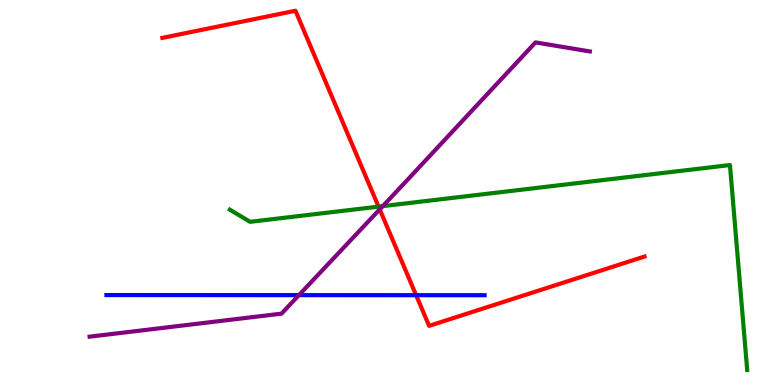[{'lines': ['blue', 'red'], 'intersections': [{'x': 5.37, 'y': 2.33}]}, {'lines': ['green', 'red'], 'intersections': [{'x': 4.88, 'y': 4.63}]}, {'lines': ['purple', 'red'], 'intersections': [{'x': 4.9, 'y': 4.56}]}, {'lines': ['blue', 'green'], 'intersections': []}, {'lines': ['blue', 'purple'], 'intersections': [{'x': 3.86, 'y': 2.33}]}, {'lines': ['green', 'purple'], 'intersections': [{'x': 4.94, 'y': 4.65}]}]